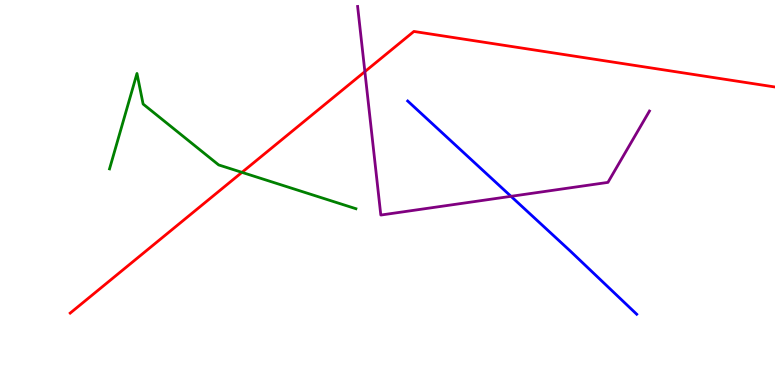[{'lines': ['blue', 'red'], 'intersections': []}, {'lines': ['green', 'red'], 'intersections': [{'x': 3.12, 'y': 5.52}]}, {'lines': ['purple', 'red'], 'intersections': [{'x': 4.71, 'y': 8.14}]}, {'lines': ['blue', 'green'], 'intersections': []}, {'lines': ['blue', 'purple'], 'intersections': [{'x': 6.59, 'y': 4.9}]}, {'lines': ['green', 'purple'], 'intersections': []}]